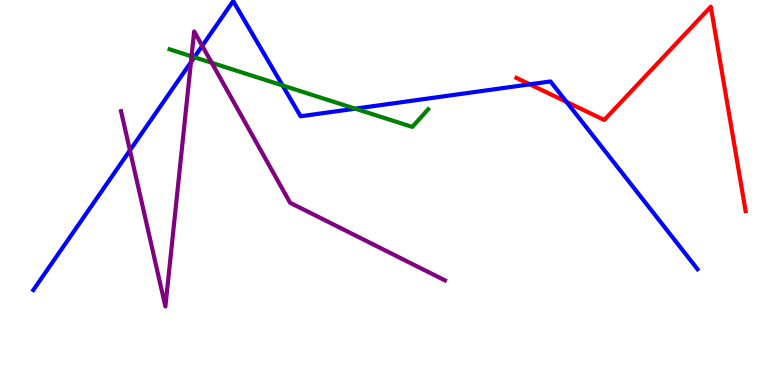[{'lines': ['blue', 'red'], 'intersections': [{'x': 6.84, 'y': 7.81}, {'x': 7.31, 'y': 7.35}]}, {'lines': ['green', 'red'], 'intersections': []}, {'lines': ['purple', 'red'], 'intersections': []}, {'lines': ['blue', 'green'], 'intersections': [{'x': 2.51, 'y': 8.51}, {'x': 3.65, 'y': 7.78}, {'x': 4.58, 'y': 7.18}]}, {'lines': ['blue', 'purple'], 'intersections': [{'x': 1.68, 'y': 6.09}, {'x': 2.46, 'y': 8.38}, {'x': 2.61, 'y': 8.81}]}, {'lines': ['green', 'purple'], 'intersections': [{'x': 2.47, 'y': 8.54}, {'x': 2.73, 'y': 8.37}]}]